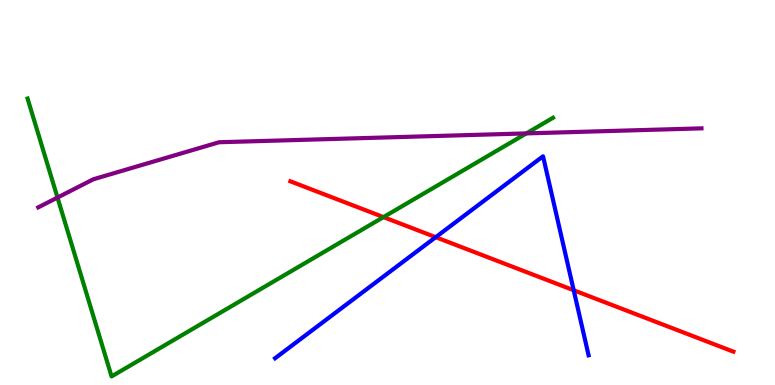[{'lines': ['blue', 'red'], 'intersections': [{'x': 5.62, 'y': 3.84}, {'x': 7.4, 'y': 2.46}]}, {'lines': ['green', 'red'], 'intersections': [{'x': 4.95, 'y': 4.36}]}, {'lines': ['purple', 'red'], 'intersections': []}, {'lines': ['blue', 'green'], 'intersections': []}, {'lines': ['blue', 'purple'], 'intersections': []}, {'lines': ['green', 'purple'], 'intersections': [{'x': 0.742, 'y': 4.87}, {'x': 6.79, 'y': 6.54}]}]